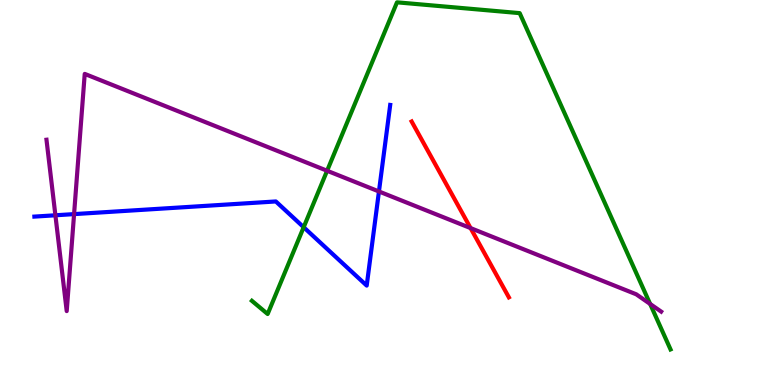[{'lines': ['blue', 'red'], 'intersections': []}, {'lines': ['green', 'red'], 'intersections': []}, {'lines': ['purple', 'red'], 'intersections': [{'x': 6.07, 'y': 4.08}]}, {'lines': ['blue', 'green'], 'intersections': [{'x': 3.92, 'y': 4.1}]}, {'lines': ['blue', 'purple'], 'intersections': [{'x': 0.715, 'y': 4.41}, {'x': 0.956, 'y': 4.44}, {'x': 4.89, 'y': 5.03}]}, {'lines': ['green', 'purple'], 'intersections': [{'x': 4.22, 'y': 5.56}, {'x': 8.39, 'y': 2.11}]}]